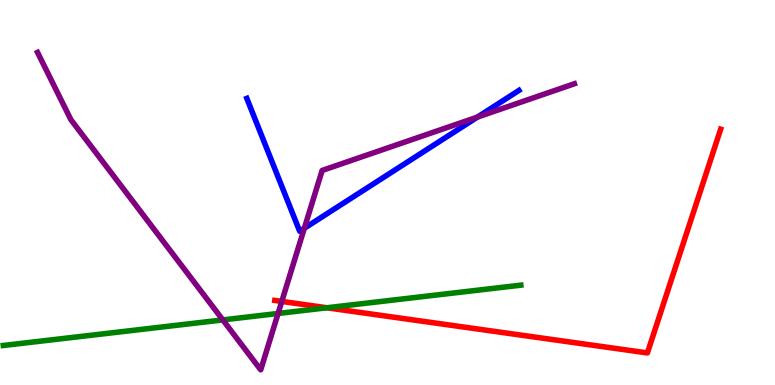[{'lines': ['blue', 'red'], 'intersections': []}, {'lines': ['green', 'red'], 'intersections': [{'x': 4.22, 'y': 2.01}]}, {'lines': ['purple', 'red'], 'intersections': [{'x': 3.64, 'y': 2.17}]}, {'lines': ['blue', 'green'], 'intersections': []}, {'lines': ['blue', 'purple'], 'intersections': [{'x': 3.93, 'y': 4.07}, {'x': 6.16, 'y': 6.96}]}, {'lines': ['green', 'purple'], 'intersections': [{'x': 2.88, 'y': 1.69}, {'x': 3.59, 'y': 1.86}]}]